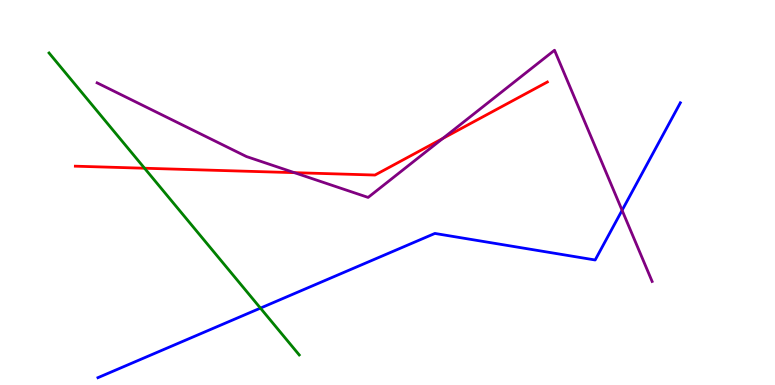[{'lines': ['blue', 'red'], 'intersections': []}, {'lines': ['green', 'red'], 'intersections': [{'x': 1.86, 'y': 5.63}]}, {'lines': ['purple', 'red'], 'intersections': [{'x': 3.8, 'y': 5.52}, {'x': 5.71, 'y': 6.4}]}, {'lines': ['blue', 'green'], 'intersections': [{'x': 3.36, 'y': 2.0}]}, {'lines': ['blue', 'purple'], 'intersections': [{'x': 8.03, 'y': 4.54}]}, {'lines': ['green', 'purple'], 'intersections': []}]